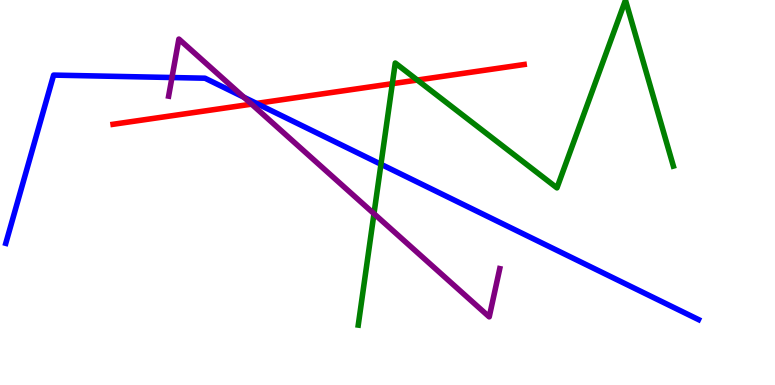[{'lines': ['blue', 'red'], 'intersections': [{'x': 3.31, 'y': 7.31}]}, {'lines': ['green', 'red'], 'intersections': [{'x': 5.06, 'y': 7.83}, {'x': 5.38, 'y': 7.92}]}, {'lines': ['purple', 'red'], 'intersections': [{'x': 3.25, 'y': 7.29}]}, {'lines': ['blue', 'green'], 'intersections': [{'x': 4.92, 'y': 5.73}]}, {'lines': ['blue', 'purple'], 'intersections': [{'x': 2.22, 'y': 7.99}, {'x': 3.15, 'y': 7.47}]}, {'lines': ['green', 'purple'], 'intersections': [{'x': 4.83, 'y': 4.45}]}]